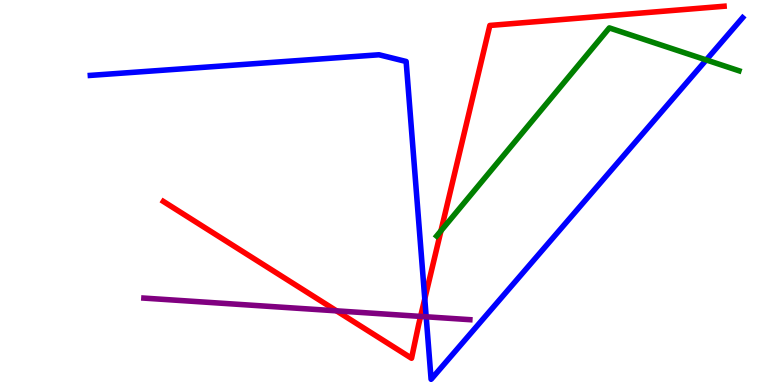[{'lines': ['blue', 'red'], 'intersections': [{'x': 5.48, 'y': 2.24}]}, {'lines': ['green', 'red'], 'intersections': [{'x': 5.69, 'y': 4.0}]}, {'lines': ['purple', 'red'], 'intersections': [{'x': 4.34, 'y': 1.93}, {'x': 5.43, 'y': 1.78}]}, {'lines': ['blue', 'green'], 'intersections': [{'x': 9.11, 'y': 8.44}]}, {'lines': ['blue', 'purple'], 'intersections': [{'x': 5.5, 'y': 1.77}]}, {'lines': ['green', 'purple'], 'intersections': []}]